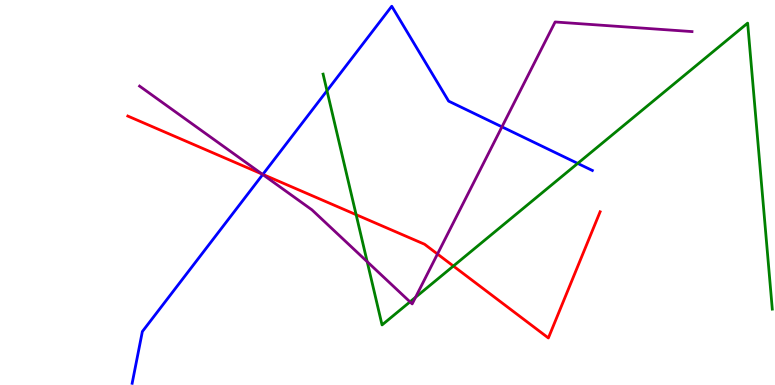[{'lines': ['blue', 'red'], 'intersections': [{'x': 3.39, 'y': 5.47}]}, {'lines': ['green', 'red'], 'intersections': [{'x': 4.6, 'y': 4.42}, {'x': 5.85, 'y': 3.09}]}, {'lines': ['purple', 'red'], 'intersections': [{'x': 3.38, 'y': 5.48}, {'x': 5.64, 'y': 3.4}]}, {'lines': ['blue', 'green'], 'intersections': [{'x': 4.22, 'y': 7.64}, {'x': 7.45, 'y': 5.76}]}, {'lines': ['blue', 'purple'], 'intersections': [{'x': 3.39, 'y': 5.47}, {'x': 6.48, 'y': 6.71}]}, {'lines': ['green', 'purple'], 'intersections': [{'x': 4.74, 'y': 3.2}, {'x': 5.29, 'y': 2.16}, {'x': 5.36, 'y': 2.28}]}]